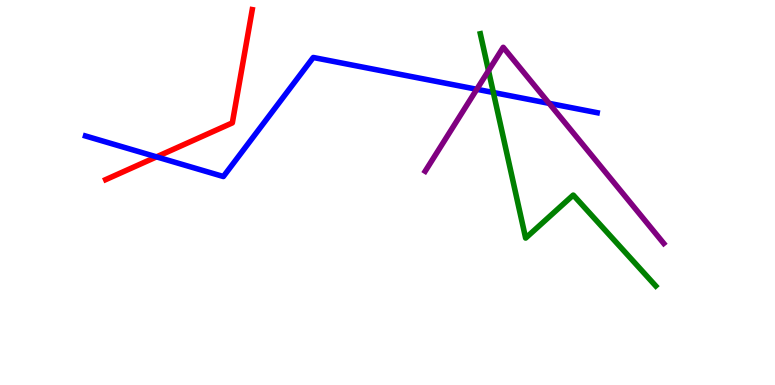[{'lines': ['blue', 'red'], 'intersections': [{'x': 2.02, 'y': 5.93}]}, {'lines': ['green', 'red'], 'intersections': []}, {'lines': ['purple', 'red'], 'intersections': []}, {'lines': ['blue', 'green'], 'intersections': [{'x': 6.37, 'y': 7.6}]}, {'lines': ['blue', 'purple'], 'intersections': [{'x': 6.15, 'y': 7.68}, {'x': 7.09, 'y': 7.32}]}, {'lines': ['green', 'purple'], 'intersections': [{'x': 6.3, 'y': 8.16}]}]